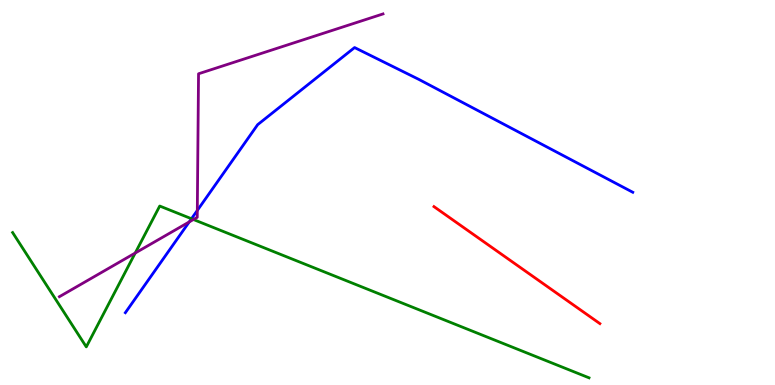[{'lines': ['blue', 'red'], 'intersections': []}, {'lines': ['green', 'red'], 'intersections': []}, {'lines': ['purple', 'red'], 'intersections': []}, {'lines': ['blue', 'green'], 'intersections': [{'x': 2.47, 'y': 4.32}]}, {'lines': ['blue', 'purple'], 'intersections': [{'x': 2.44, 'y': 4.24}, {'x': 2.55, 'y': 4.53}]}, {'lines': ['green', 'purple'], 'intersections': [{'x': 1.74, 'y': 3.43}, {'x': 2.5, 'y': 4.3}]}]